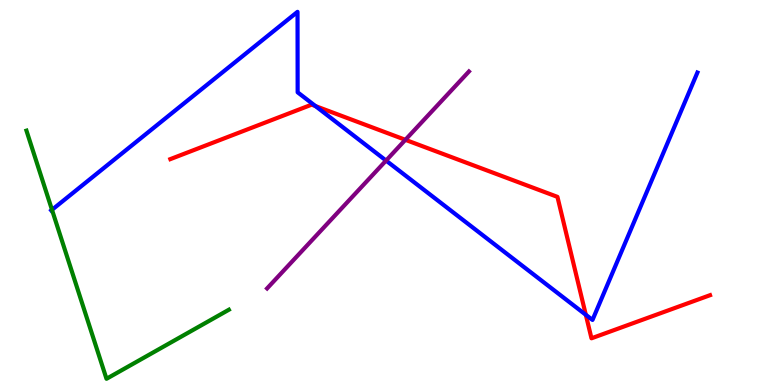[{'lines': ['blue', 'red'], 'intersections': [{'x': 4.07, 'y': 7.24}, {'x': 7.56, 'y': 1.82}]}, {'lines': ['green', 'red'], 'intersections': []}, {'lines': ['purple', 'red'], 'intersections': [{'x': 5.23, 'y': 6.37}]}, {'lines': ['blue', 'green'], 'intersections': [{'x': 0.671, 'y': 4.55}]}, {'lines': ['blue', 'purple'], 'intersections': [{'x': 4.98, 'y': 5.83}]}, {'lines': ['green', 'purple'], 'intersections': []}]